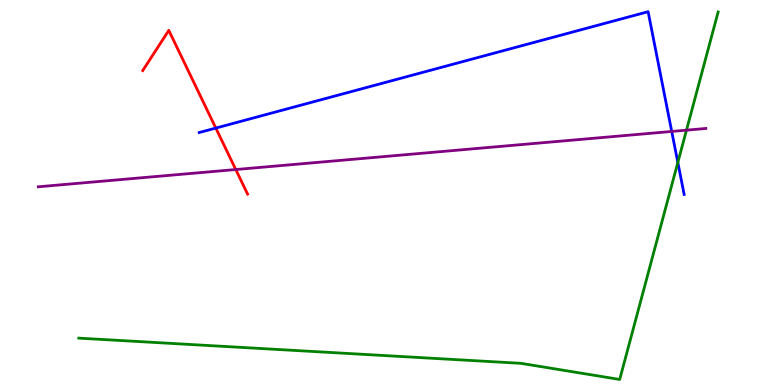[{'lines': ['blue', 'red'], 'intersections': [{'x': 2.78, 'y': 6.67}]}, {'lines': ['green', 'red'], 'intersections': []}, {'lines': ['purple', 'red'], 'intersections': [{'x': 3.04, 'y': 5.6}]}, {'lines': ['blue', 'green'], 'intersections': [{'x': 8.75, 'y': 5.78}]}, {'lines': ['blue', 'purple'], 'intersections': [{'x': 8.67, 'y': 6.59}]}, {'lines': ['green', 'purple'], 'intersections': [{'x': 8.86, 'y': 6.62}]}]